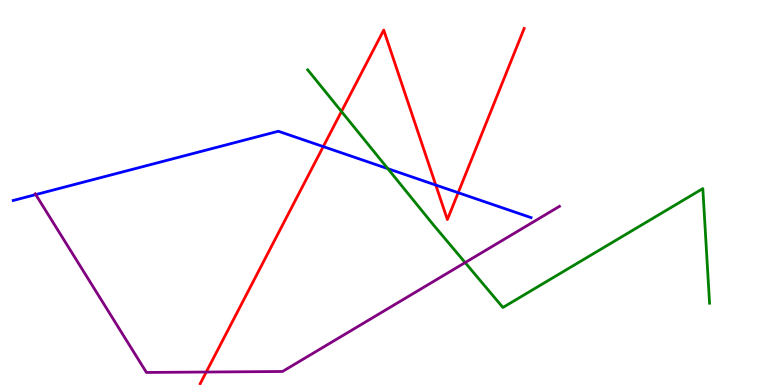[{'lines': ['blue', 'red'], 'intersections': [{'x': 4.17, 'y': 6.19}, {'x': 5.62, 'y': 5.19}, {'x': 5.91, 'y': 4.99}]}, {'lines': ['green', 'red'], 'intersections': [{'x': 4.41, 'y': 7.1}]}, {'lines': ['purple', 'red'], 'intersections': [{'x': 2.66, 'y': 0.337}]}, {'lines': ['blue', 'green'], 'intersections': [{'x': 5.0, 'y': 5.62}]}, {'lines': ['blue', 'purple'], 'intersections': [{'x': 0.461, 'y': 4.95}]}, {'lines': ['green', 'purple'], 'intersections': [{'x': 6.0, 'y': 3.18}]}]